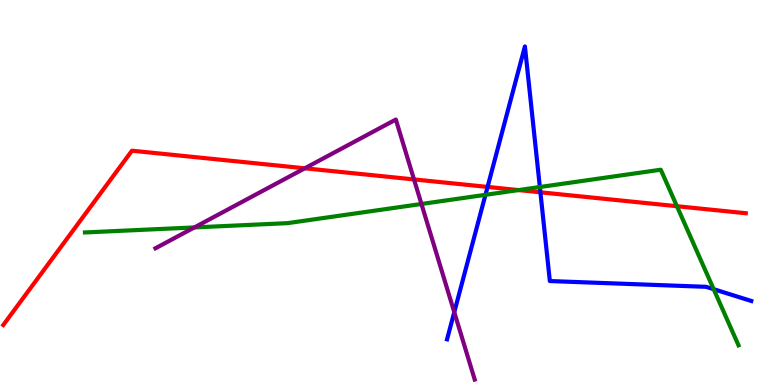[{'lines': ['blue', 'red'], 'intersections': [{'x': 6.29, 'y': 5.14}, {'x': 6.97, 'y': 5.01}]}, {'lines': ['green', 'red'], 'intersections': [{'x': 6.69, 'y': 5.06}, {'x': 8.73, 'y': 4.64}]}, {'lines': ['purple', 'red'], 'intersections': [{'x': 3.93, 'y': 5.63}, {'x': 5.34, 'y': 5.34}]}, {'lines': ['blue', 'green'], 'intersections': [{'x': 6.26, 'y': 4.94}, {'x': 6.97, 'y': 5.14}, {'x': 9.21, 'y': 2.49}]}, {'lines': ['blue', 'purple'], 'intersections': [{'x': 5.86, 'y': 1.89}]}, {'lines': ['green', 'purple'], 'intersections': [{'x': 2.51, 'y': 4.09}, {'x': 5.44, 'y': 4.7}]}]